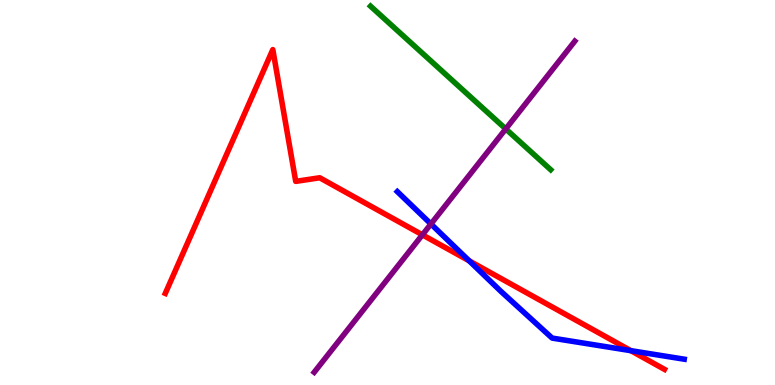[{'lines': ['blue', 'red'], 'intersections': [{'x': 6.05, 'y': 3.22}, {'x': 8.14, 'y': 0.892}]}, {'lines': ['green', 'red'], 'intersections': []}, {'lines': ['purple', 'red'], 'intersections': [{'x': 5.45, 'y': 3.9}]}, {'lines': ['blue', 'green'], 'intersections': []}, {'lines': ['blue', 'purple'], 'intersections': [{'x': 5.56, 'y': 4.18}]}, {'lines': ['green', 'purple'], 'intersections': [{'x': 6.53, 'y': 6.65}]}]